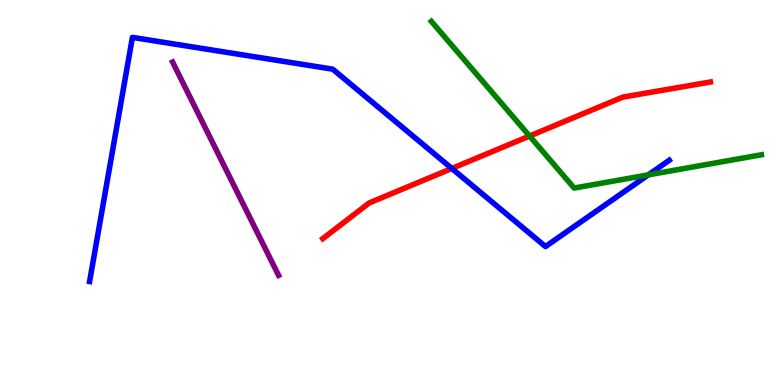[{'lines': ['blue', 'red'], 'intersections': [{'x': 5.83, 'y': 5.62}]}, {'lines': ['green', 'red'], 'intersections': [{'x': 6.83, 'y': 6.47}]}, {'lines': ['purple', 'red'], 'intersections': []}, {'lines': ['blue', 'green'], 'intersections': [{'x': 8.36, 'y': 5.46}]}, {'lines': ['blue', 'purple'], 'intersections': []}, {'lines': ['green', 'purple'], 'intersections': []}]